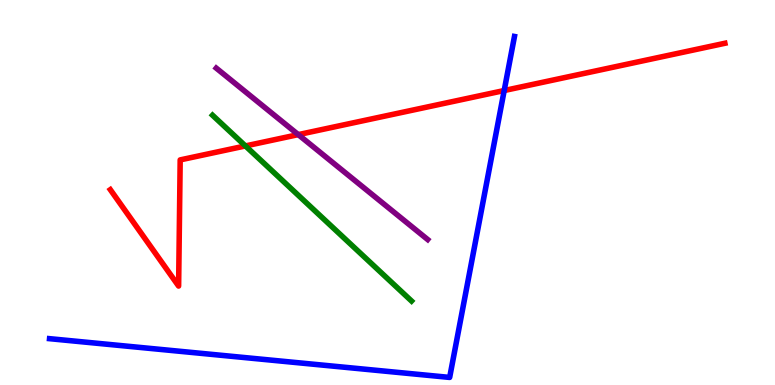[{'lines': ['blue', 'red'], 'intersections': [{'x': 6.51, 'y': 7.65}]}, {'lines': ['green', 'red'], 'intersections': [{'x': 3.17, 'y': 6.21}]}, {'lines': ['purple', 'red'], 'intersections': [{'x': 3.85, 'y': 6.5}]}, {'lines': ['blue', 'green'], 'intersections': []}, {'lines': ['blue', 'purple'], 'intersections': []}, {'lines': ['green', 'purple'], 'intersections': []}]